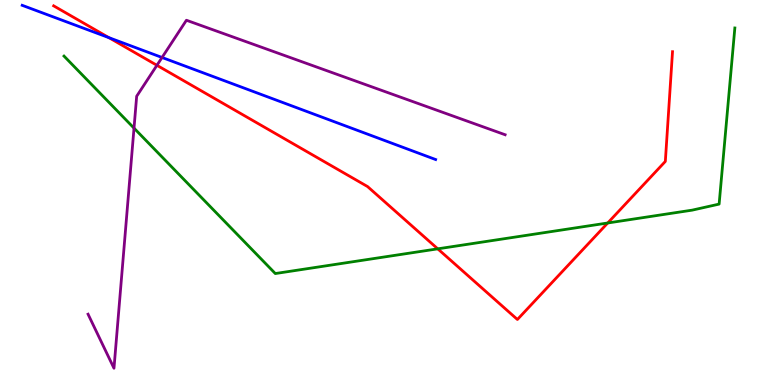[{'lines': ['blue', 'red'], 'intersections': [{'x': 1.41, 'y': 9.02}]}, {'lines': ['green', 'red'], 'intersections': [{'x': 5.65, 'y': 3.54}, {'x': 7.84, 'y': 4.21}]}, {'lines': ['purple', 'red'], 'intersections': [{'x': 2.02, 'y': 8.3}]}, {'lines': ['blue', 'green'], 'intersections': []}, {'lines': ['blue', 'purple'], 'intersections': [{'x': 2.09, 'y': 8.51}]}, {'lines': ['green', 'purple'], 'intersections': [{'x': 1.73, 'y': 6.67}]}]